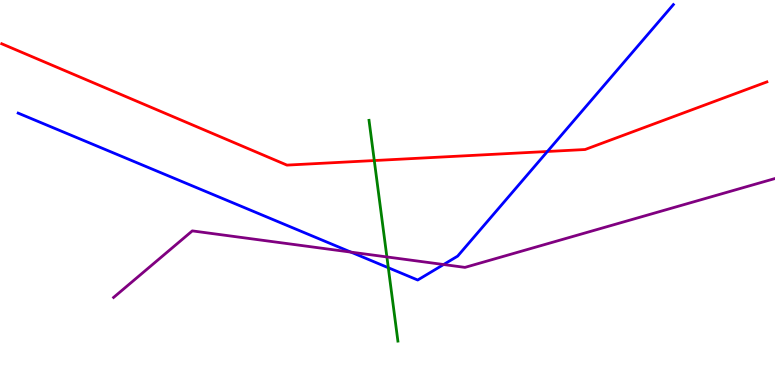[{'lines': ['blue', 'red'], 'intersections': [{'x': 7.06, 'y': 6.07}]}, {'lines': ['green', 'red'], 'intersections': [{'x': 4.83, 'y': 5.83}]}, {'lines': ['purple', 'red'], 'intersections': []}, {'lines': ['blue', 'green'], 'intersections': [{'x': 5.01, 'y': 3.05}]}, {'lines': ['blue', 'purple'], 'intersections': [{'x': 4.53, 'y': 3.45}, {'x': 5.72, 'y': 3.13}]}, {'lines': ['green', 'purple'], 'intersections': [{'x': 4.99, 'y': 3.33}]}]